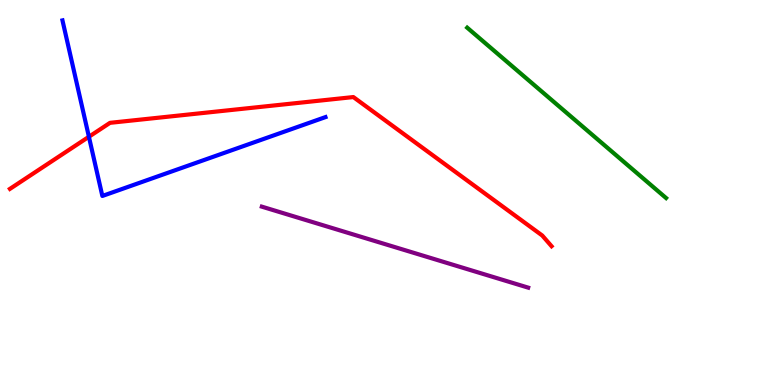[{'lines': ['blue', 'red'], 'intersections': [{'x': 1.15, 'y': 6.45}]}, {'lines': ['green', 'red'], 'intersections': []}, {'lines': ['purple', 'red'], 'intersections': []}, {'lines': ['blue', 'green'], 'intersections': []}, {'lines': ['blue', 'purple'], 'intersections': []}, {'lines': ['green', 'purple'], 'intersections': []}]